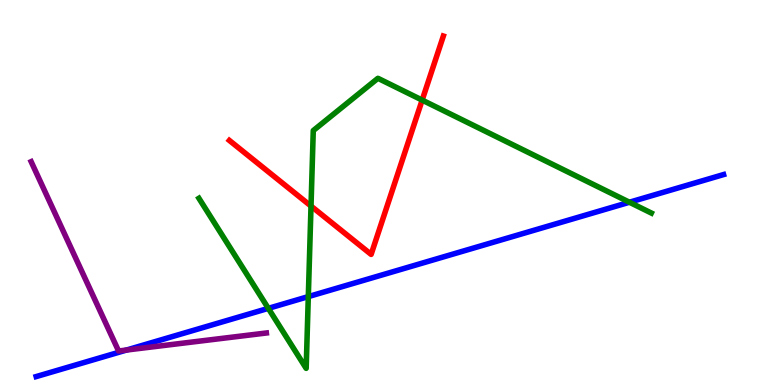[{'lines': ['blue', 'red'], 'intersections': []}, {'lines': ['green', 'red'], 'intersections': [{'x': 4.01, 'y': 4.65}, {'x': 5.45, 'y': 7.4}]}, {'lines': ['purple', 'red'], 'intersections': []}, {'lines': ['blue', 'green'], 'intersections': [{'x': 3.46, 'y': 1.99}, {'x': 3.98, 'y': 2.3}, {'x': 8.12, 'y': 4.75}]}, {'lines': ['blue', 'purple'], 'intersections': [{'x': 1.63, 'y': 0.908}]}, {'lines': ['green', 'purple'], 'intersections': []}]